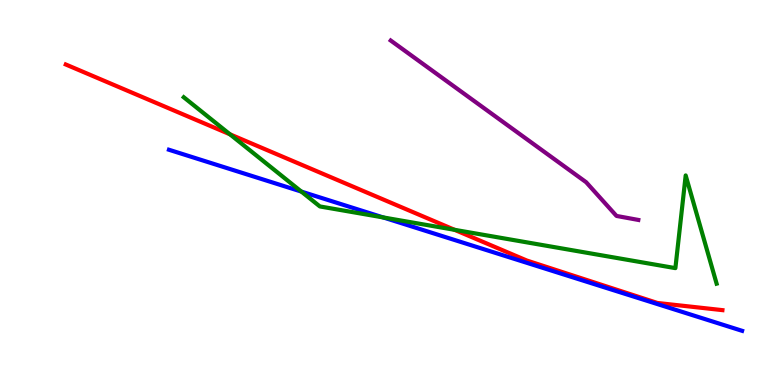[{'lines': ['blue', 'red'], 'intersections': []}, {'lines': ['green', 'red'], 'intersections': [{'x': 2.97, 'y': 6.51}, {'x': 5.87, 'y': 4.03}]}, {'lines': ['purple', 'red'], 'intersections': []}, {'lines': ['blue', 'green'], 'intersections': [{'x': 3.89, 'y': 5.02}, {'x': 4.94, 'y': 4.35}]}, {'lines': ['blue', 'purple'], 'intersections': []}, {'lines': ['green', 'purple'], 'intersections': []}]